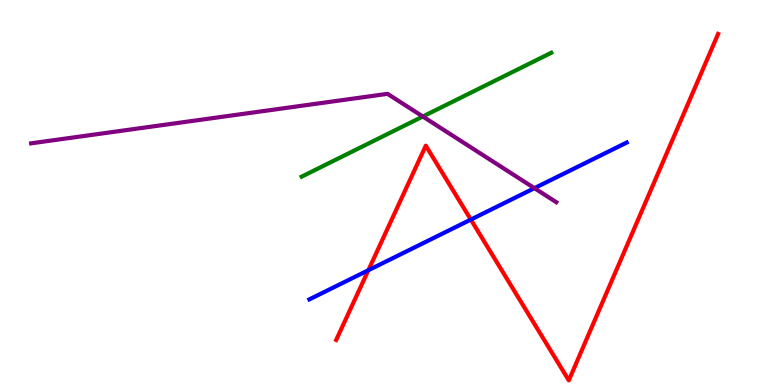[{'lines': ['blue', 'red'], 'intersections': [{'x': 4.75, 'y': 2.98}, {'x': 6.08, 'y': 4.3}]}, {'lines': ['green', 'red'], 'intersections': []}, {'lines': ['purple', 'red'], 'intersections': []}, {'lines': ['blue', 'green'], 'intersections': []}, {'lines': ['blue', 'purple'], 'intersections': [{'x': 6.9, 'y': 5.11}]}, {'lines': ['green', 'purple'], 'intersections': [{'x': 5.46, 'y': 6.97}]}]